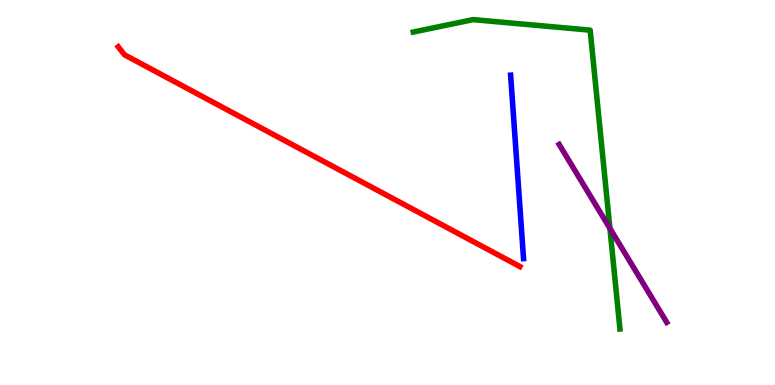[{'lines': ['blue', 'red'], 'intersections': []}, {'lines': ['green', 'red'], 'intersections': []}, {'lines': ['purple', 'red'], 'intersections': []}, {'lines': ['blue', 'green'], 'intersections': []}, {'lines': ['blue', 'purple'], 'intersections': []}, {'lines': ['green', 'purple'], 'intersections': [{'x': 7.87, 'y': 4.07}]}]